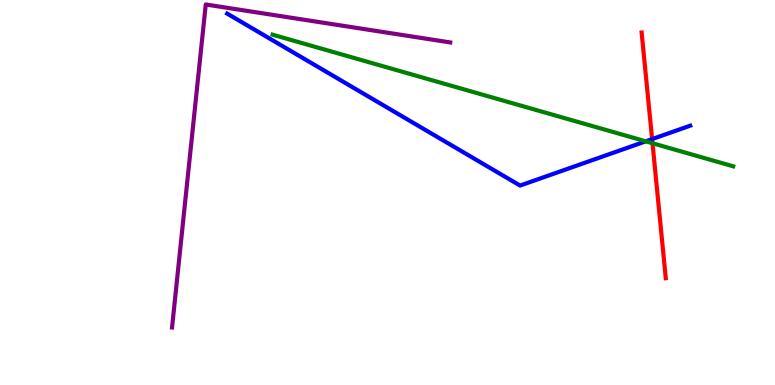[{'lines': ['blue', 'red'], 'intersections': [{'x': 8.41, 'y': 6.39}]}, {'lines': ['green', 'red'], 'intersections': [{'x': 8.42, 'y': 6.28}]}, {'lines': ['purple', 'red'], 'intersections': []}, {'lines': ['blue', 'green'], 'intersections': [{'x': 8.33, 'y': 6.33}]}, {'lines': ['blue', 'purple'], 'intersections': []}, {'lines': ['green', 'purple'], 'intersections': []}]